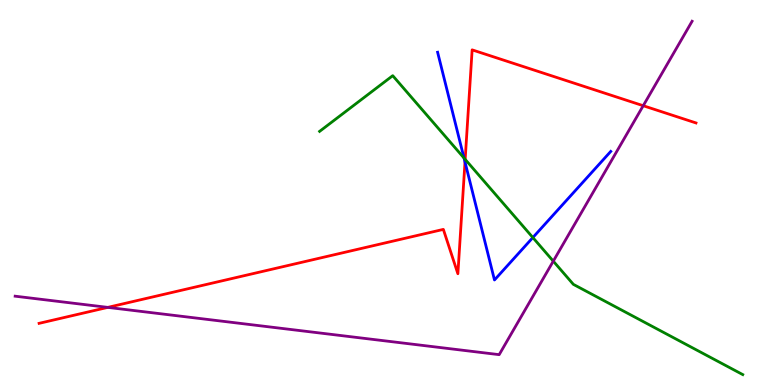[{'lines': ['blue', 'red'], 'intersections': [{'x': 6.0, 'y': 5.79}]}, {'lines': ['green', 'red'], 'intersections': [{'x': 6.0, 'y': 5.86}]}, {'lines': ['purple', 'red'], 'intersections': [{'x': 1.39, 'y': 2.02}, {'x': 8.3, 'y': 7.25}]}, {'lines': ['blue', 'green'], 'intersections': [{'x': 5.99, 'y': 5.9}, {'x': 6.88, 'y': 3.83}]}, {'lines': ['blue', 'purple'], 'intersections': []}, {'lines': ['green', 'purple'], 'intersections': [{'x': 7.14, 'y': 3.22}]}]